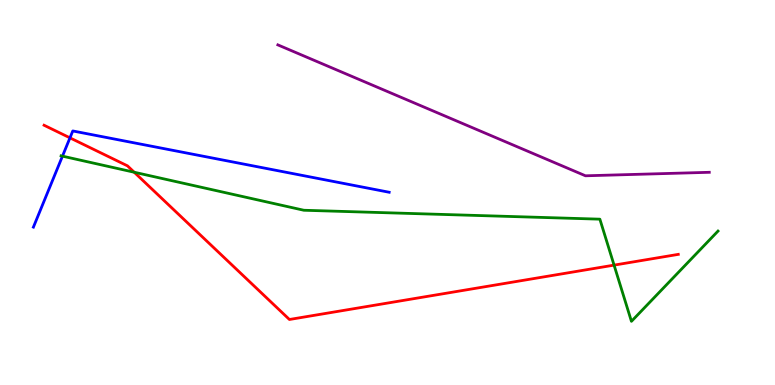[{'lines': ['blue', 'red'], 'intersections': [{'x': 0.903, 'y': 6.42}]}, {'lines': ['green', 'red'], 'intersections': [{'x': 1.73, 'y': 5.53}, {'x': 7.92, 'y': 3.11}]}, {'lines': ['purple', 'red'], 'intersections': []}, {'lines': ['blue', 'green'], 'intersections': [{'x': 0.806, 'y': 5.94}]}, {'lines': ['blue', 'purple'], 'intersections': []}, {'lines': ['green', 'purple'], 'intersections': []}]